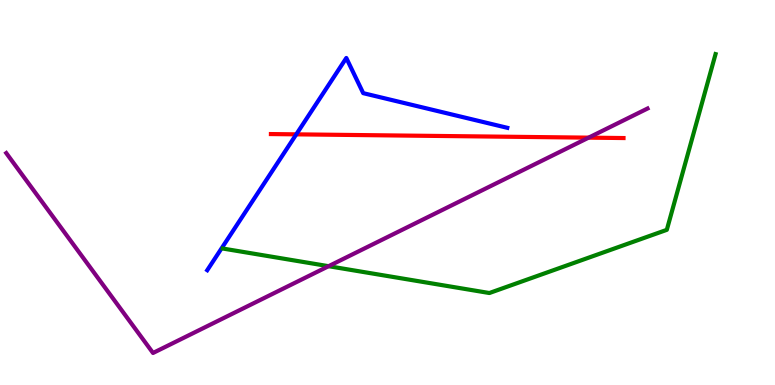[{'lines': ['blue', 'red'], 'intersections': [{'x': 3.82, 'y': 6.51}]}, {'lines': ['green', 'red'], 'intersections': []}, {'lines': ['purple', 'red'], 'intersections': [{'x': 7.59, 'y': 6.42}]}, {'lines': ['blue', 'green'], 'intersections': []}, {'lines': ['blue', 'purple'], 'intersections': []}, {'lines': ['green', 'purple'], 'intersections': [{'x': 4.24, 'y': 3.09}]}]